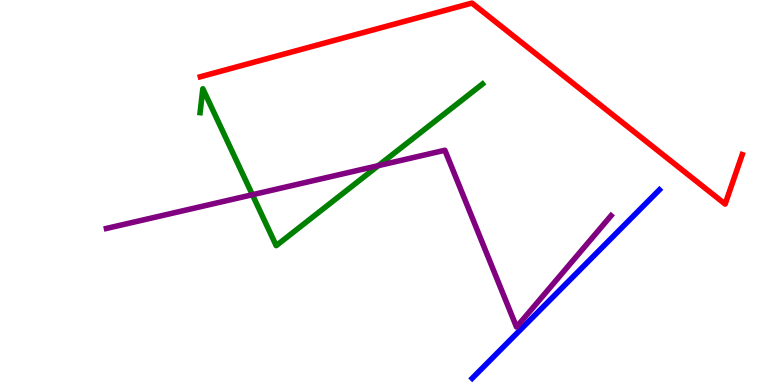[{'lines': ['blue', 'red'], 'intersections': []}, {'lines': ['green', 'red'], 'intersections': []}, {'lines': ['purple', 'red'], 'intersections': []}, {'lines': ['blue', 'green'], 'intersections': []}, {'lines': ['blue', 'purple'], 'intersections': []}, {'lines': ['green', 'purple'], 'intersections': [{'x': 3.26, 'y': 4.94}, {'x': 4.88, 'y': 5.7}]}]